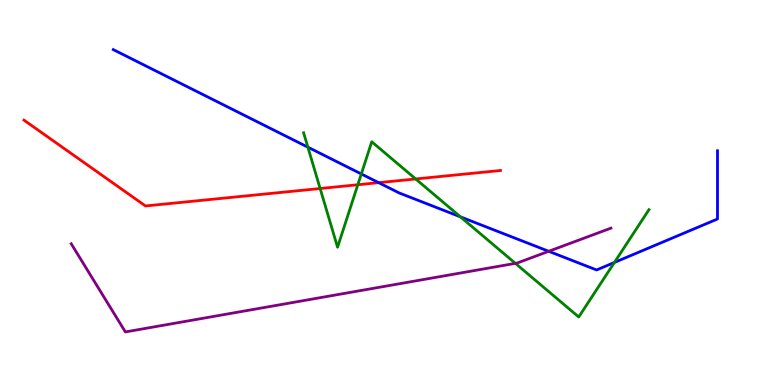[{'lines': ['blue', 'red'], 'intersections': [{'x': 4.89, 'y': 5.26}]}, {'lines': ['green', 'red'], 'intersections': [{'x': 4.13, 'y': 5.1}, {'x': 4.62, 'y': 5.2}, {'x': 5.36, 'y': 5.35}]}, {'lines': ['purple', 'red'], 'intersections': []}, {'lines': ['blue', 'green'], 'intersections': [{'x': 3.97, 'y': 6.18}, {'x': 4.66, 'y': 5.48}, {'x': 5.94, 'y': 4.37}, {'x': 7.93, 'y': 3.18}]}, {'lines': ['blue', 'purple'], 'intersections': [{'x': 7.08, 'y': 3.47}]}, {'lines': ['green', 'purple'], 'intersections': [{'x': 6.65, 'y': 3.16}]}]